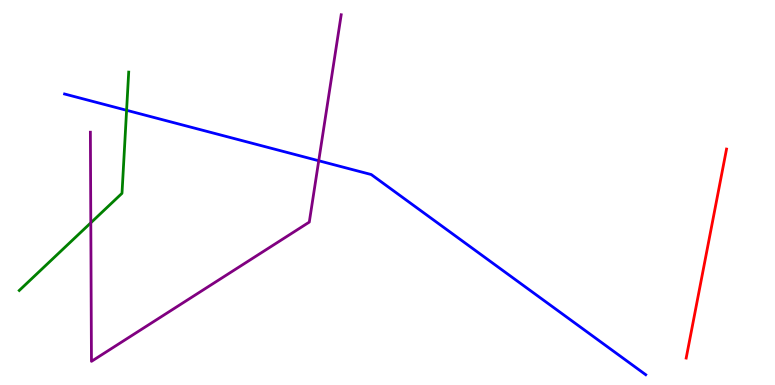[{'lines': ['blue', 'red'], 'intersections': []}, {'lines': ['green', 'red'], 'intersections': []}, {'lines': ['purple', 'red'], 'intersections': []}, {'lines': ['blue', 'green'], 'intersections': [{'x': 1.63, 'y': 7.14}]}, {'lines': ['blue', 'purple'], 'intersections': [{'x': 4.11, 'y': 5.82}]}, {'lines': ['green', 'purple'], 'intersections': [{'x': 1.17, 'y': 4.21}]}]